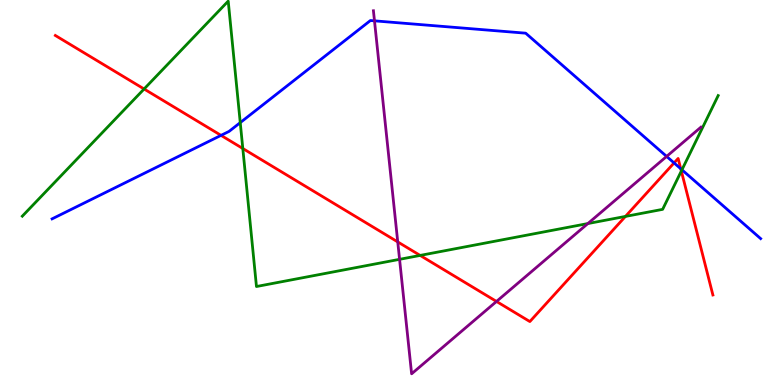[{'lines': ['blue', 'red'], 'intersections': [{'x': 2.85, 'y': 6.48}, {'x': 8.7, 'y': 5.77}, {'x': 8.78, 'y': 5.62}]}, {'lines': ['green', 'red'], 'intersections': [{'x': 1.86, 'y': 7.69}, {'x': 3.13, 'y': 6.14}, {'x': 5.42, 'y': 3.37}, {'x': 8.07, 'y': 4.38}, {'x': 8.79, 'y': 5.56}]}, {'lines': ['purple', 'red'], 'intersections': [{'x': 5.13, 'y': 3.72}, {'x': 6.41, 'y': 2.17}]}, {'lines': ['blue', 'green'], 'intersections': [{'x': 3.1, 'y': 6.82}, {'x': 8.8, 'y': 5.59}]}, {'lines': ['blue', 'purple'], 'intersections': [{'x': 4.83, 'y': 9.46}, {'x': 8.6, 'y': 5.94}]}, {'lines': ['green', 'purple'], 'intersections': [{'x': 5.16, 'y': 3.26}, {'x': 7.59, 'y': 4.19}]}]